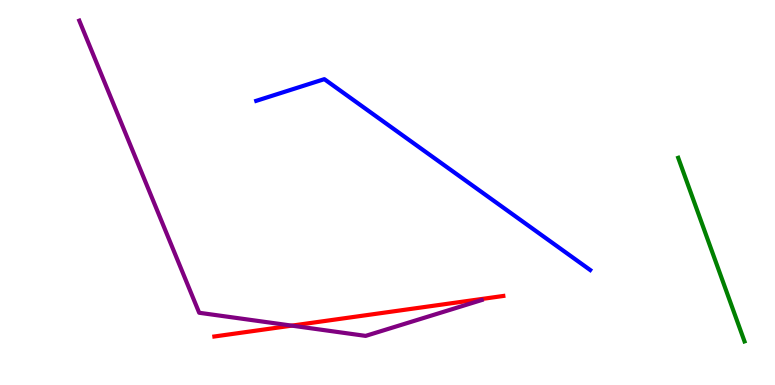[{'lines': ['blue', 'red'], 'intersections': []}, {'lines': ['green', 'red'], 'intersections': []}, {'lines': ['purple', 'red'], 'intersections': [{'x': 3.76, 'y': 1.54}]}, {'lines': ['blue', 'green'], 'intersections': []}, {'lines': ['blue', 'purple'], 'intersections': []}, {'lines': ['green', 'purple'], 'intersections': []}]